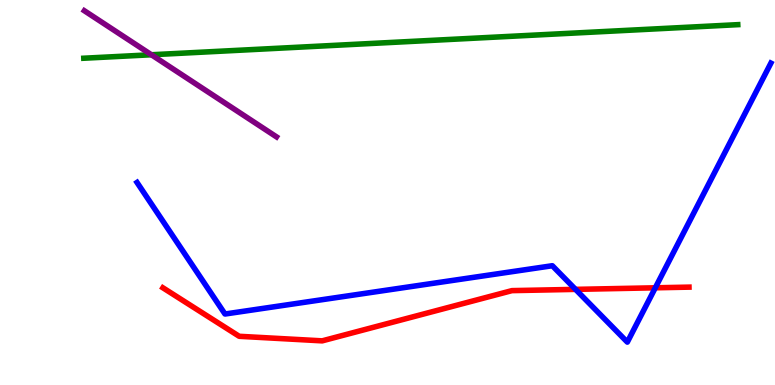[{'lines': ['blue', 'red'], 'intersections': [{'x': 7.43, 'y': 2.48}, {'x': 8.46, 'y': 2.52}]}, {'lines': ['green', 'red'], 'intersections': []}, {'lines': ['purple', 'red'], 'intersections': []}, {'lines': ['blue', 'green'], 'intersections': []}, {'lines': ['blue', 'purple'], 'intersections': []}, {'lines': ['green', 'purple'], 'intersections': [{'x': 1.95, 'y': 8.58}]}]